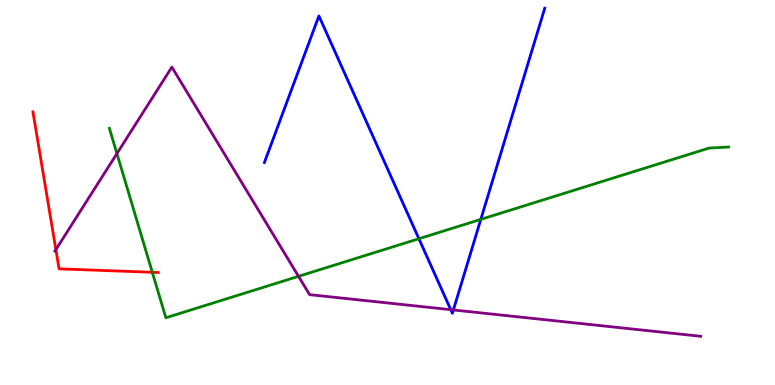[{'lines': ['blue', 'red'], 'intersections': []}, {'lines': ['green', 'red'], 'intersections': [{'x': 1.97, 'y': 2.93}]}, {'lines': ['purple', 'red'], 'intersections': [{'x': 0.721, 'y': 3.52}]}, {'lines': ['blue', 'green'], 'intersections': [{'x': 5.41, 'y': 3.8}, {'x': 6.2, 'y': 4.3}]}, {'lines': ['blue', 'purple'], 'intersections': [{'x': 5.82, 'y': 1.96}, {'x': 5.85, 'y': 1.95}]}, {'lines': ['green', 'purple'], 'intersections': [{'x': 1.51, 'y': 6.01}, {'x': 3.85, 'y': 2.82}]}]